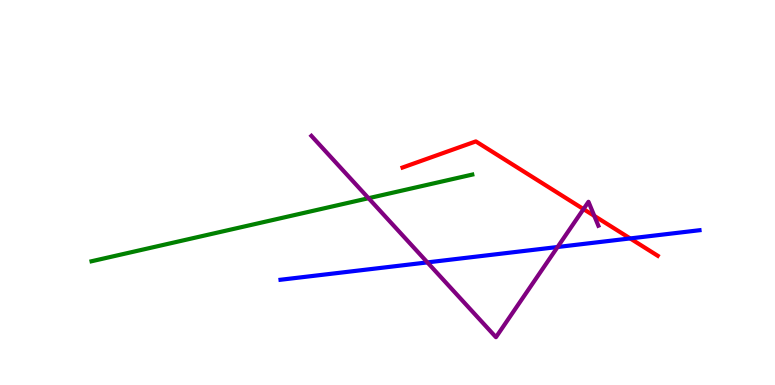[{'lines': ['blue', 'red'], 'intersections': [{'x': 8.13, 'y': 3.81}]}, {'lines': ['green', 'red'], 'intersections': []}, {'lines': ['purple', 'red'], 'intersections': [{'x': 7.53, 'y': 4.57}, {'x': 7.67, 'y': 4.39}]}, {'lines': ['blue', 'green'], 'intersections': []}, {'lines': ['blue', 'purple'], 'intersections': [{'x': 5.51, 'y': 3.18}, {'x': 7.19, 'y': 3.58}]}, {'lines': ['green', 'purple'], 'intersections': [{'x': 4.76, 'y': 4.85}]}]